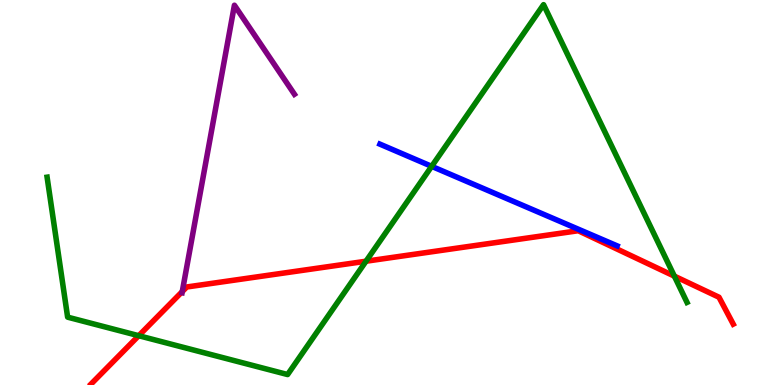[{'lines': ['blue', 'red'], 'intersections': []}, {'lines': ['green', 'red'], 'intersections': [{'x': 1.79, 'y': 1.28}, {'x': 4.72, 'y': 3.21}, {'x': 8.7, 'y': 2.83}]}, {'lines': ['purple', 'red'], 'intersections': [{'x': 2.35, 'y': 2.43}]}, {'lines': ['blue', 'green'], 'intersections': [{'x': 5.57, 'y': 5.68}]}, {'lines': ['blue', 'purple'], 'intersections': []}, {'lines': ['green', 'purple'], 'intersections': []}]